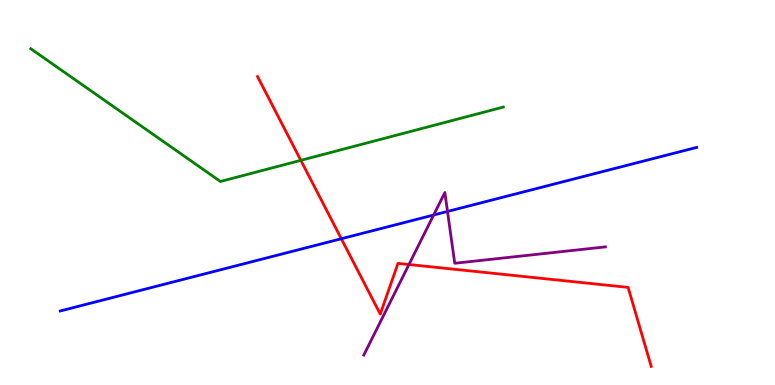[{'lines': ['blue', 'red'], 'intersections': [{'x': 4.4, 'y': 3.8}]}, {'lines': ['green', 'red'], 'intersections': [{'x': 3.88, 'y': 5.84}]}, {'lines': ['purple', 'red'], 'intersections': [{'x': 5.28, 'y': 3.13}]}, {'lines': ['blue', 'green'], 'intersections': []}, {'lines': ['blue', 'purple'], 'intersections': [{'x': 5.6, 'y': 4.42}, {'x': 5.77, 'y': 4.51}]}, {'lines': ['green', 'purple'], 'intersections': []}]